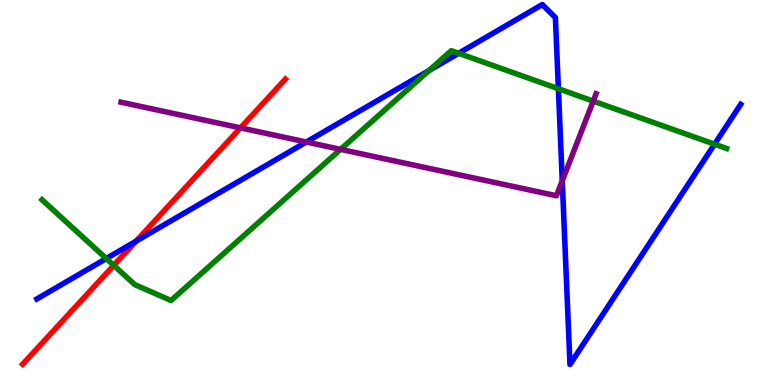[{'lines': ['blue', 'red'], 'intersections': [{'x': 1.76, 'y': 3.73}]}, {'lines': ['green', 'red'], 'intersections': [{'x': 1.47, 'y': 3.11}]}, {'lines': ['purple', 'red'], 'intersections': [{'x': 3.1, 'y': 6.68}]}, {'lines': ['blue', 'green'], 'intersections': [{'x': 1.37, 'y': 3.28}, {'x': 5.53, 'y': 8.17}, {'x': 5.92, 'y': 8.62}, {'x': 7.2, 'y': 7.7}, {'x': 9.22, 'y': 6.25}]}, {'lines': ['blue', 'purple'], 'intersections': [{'x': 3.95, 'y': 6.31}, {'x': 7.25, 'y': 5.3}]}, {'lines': ['green', 'purple'], 'intersections': [{'x': 4.39, 'y': 6.12}, {'x': 7.65, 'y': 7.37}]}]